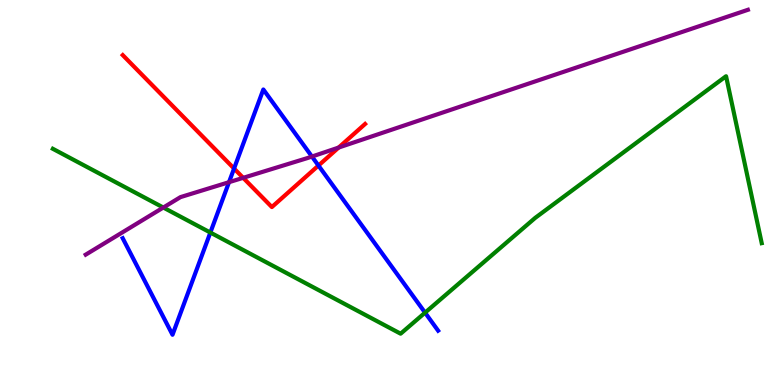[{'lines': ['blue', 'red'], 'intersections': [{'x': 3.02, 'y': 5.62}, {'x': 4.11, 'y': 5.7}]}, {'lines': ['green', 'red'], 'intersections': []}, {'lines': ['purple', 'red'], 'intersections': [{'x': 3.14, 'y': 5.38}, {'x': 4.37, 'y': 6.17}]}, {'lines': ['blue', 'green'], 'intersections': [{'x': 2.71, 'y': 3.96}, {'x': 5.48, 'y': 1.88}]}, {'lines': ['blue', 'purple'], 'intersections': [{'x': 2.95, 'y': 5.27}, {'x': 4.02, 'y': 5.93}]}, {'lines': ['green', 'purple'], 'intersections': [{'x': 2.11, 'y': 4.61}]}]